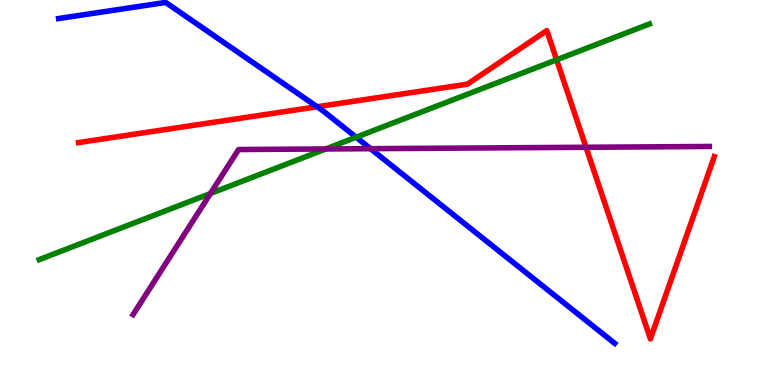[{'lines': ['blue', 'red'], 'intersections': [{'x': 4.09, 'y': 7.23}]}, {'lines': ['green', 'red'], 'intersections': [{'x': 7.18, 'y': 8.45}]}, {'lines': ['purple', 'red'], 'intersections': [{'x': 7.56, 'y': 6.17}]}, {'lines': ['blue', 'green'], 'intersections': [{'x': 4.6, 'y': 6.44}]}, {'lines': ['blue', 'purple'], 'intersections': [{'x': 4.78, 'y': 6.14}]}, {'lines': ['green', 'purple'], 'intersections': [{'x': 2.72, 'y': 4.97}, {'x': 4.2, 'y': 6.13}]}]